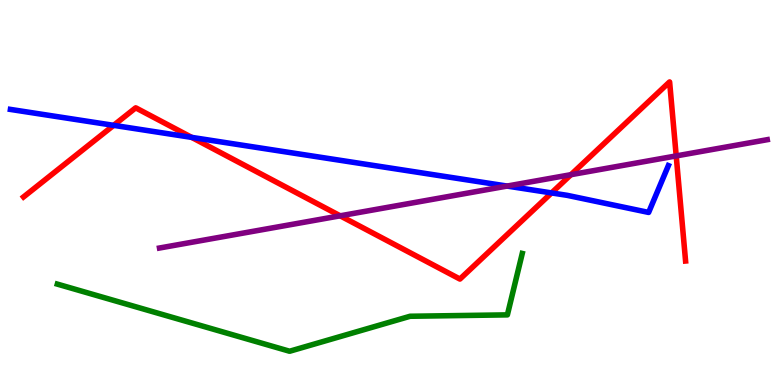[{'lines': ['blue', 'red'], 'intersections': [{'x': 1.47, 'y': 6.74}, {'x': 2.47, 'y': 6.43}, {'x': 7.12, 'y': 4.99}]}, {'lines': ['green', 'red'], 'intersections': []}, {'lines': ['purple', 'red'], 'intersections': [{'x': 4.39, 'y': 4.39}, {'x': 7.37, 'y': 5.46}, {'x': 8.73, 'y': 5.95}]}, {'lines': ['blue', 'green'], 'intersections': []}, {'lines': ['blue', 'purple'], 'intersections': [{'x': 6.54, 'y': 5.17}]}, {'lines': ['green', 'purple'], 'intersections': []}]